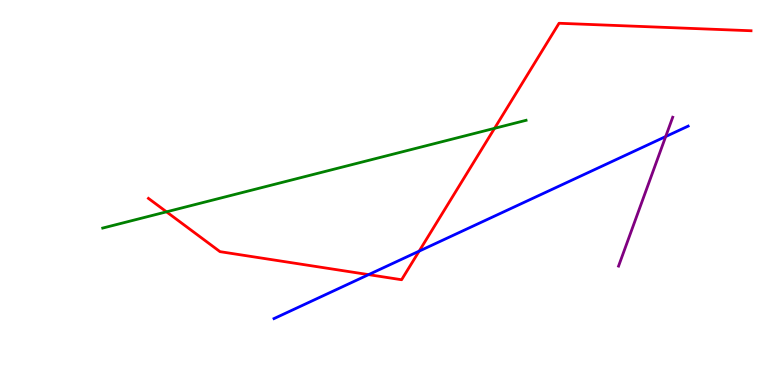[{'lines': ['blue', 'red'], 'intersections': [{'x': 4.76, 'y': 2.87}, {'x': 5.41, 'y': 3.48}]}, {'lines': ['green', 'red'], 'intersections': [{'x': 2.15, 'y': 4.5}, {'x': 6.38, 'y': 6.67}]}, {'lines': ['purple', 'red'], 'intersections': []}, {'lines': ['blue', 'green'], 'intersections': []}, {'lines': ['blue', 'purple'], 'intersections': [{'x': 8.59, 'y': 6.45}]}, {'lines': ['green', 'purple'], 'intersections': []}]